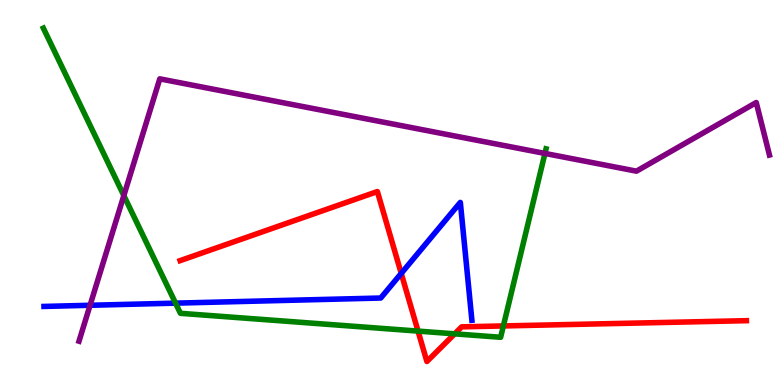[{'lines': ['blue', 'red'], 'intersections': [{'x': 5.18, 'y': 2.9}]}, {'lines': ['green', 'red'], 'intersections': [{'x': 5.39, 'y': 1.4}, {'x': 5.87, 'y': 1.33}, {'x': 6.5, 'y': 1.53}]}, {'lines': ['purple', 'red'], 'intersections': []}, {'lines': ['blue', 'green'], 'intersections': [{'x': 2.27, 'y': 2.13}]}, {'lines': ['blue', 'purple'], 'intersections': [{'x': 1.16, 'y': 2.07}]}, {'lines': ['green', 'purple'], 'intersections': [{'x': 1.6, 'y': 4.92}, {'x': 7.03, 'y': 6.01}]}]